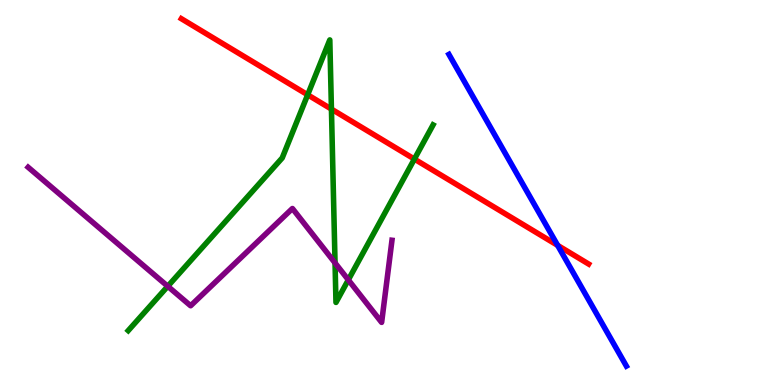[{'lines': ['blue', 'red'], 'intersections': [{'x': 7.2, 'y': 3.63}]}, {'lines': ['green', 'red'], 'intersections': [{'x': 3.97, 'y': 7.54}, {'x': 4.28, 'y': 7.17}, {'x': 5.35, 'y': 5.87}]}, {'lines': ['purple', 'red'], 'intersections': []}, {'lines': ['blue', 'green'], 'intersections': []}, {'lines': ['blue', 'purple'], 'intersections': []}, {'lines': ['green', 'purple'], 'intersections': [{'x': 2.16, 'y': 2.56}, {'x': 4.32, 'y': 3.17}, {'x': 4.49, 'y': 2.73}]}]